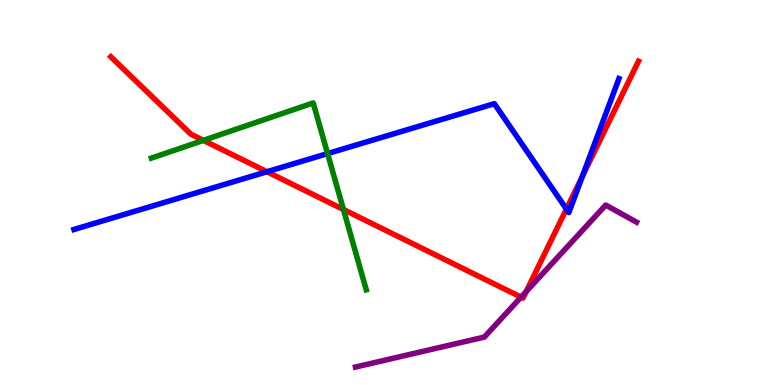[{'lines': ['blue', 'red'], 'intersections': [{'x': 3.44, 'y': 5.54}, {'x': 7.31, 'y': 4.57}, {'x': 7.51, 'y': 5.42}]}, {'lines': ['green', 'red'], 'intersections': [{'x': 2.62, 'y': 6.35}, {'x': 4.43, 'y': 4.56}]}, {'lines': ['purple', 'red'], 'intersections': [{'x': 6.72, 'y': 2.28}, {'x': 6.79, 'y': 2.43}]}, {'lines': ['blue', 'green'], 'intersections': [{'x': 4.23, 'y': 6.01}]}, {'lines': ['blue', 'purple'], 'intersections': []}, {'lines': ['green', 'purple'], 'intersections': []}]